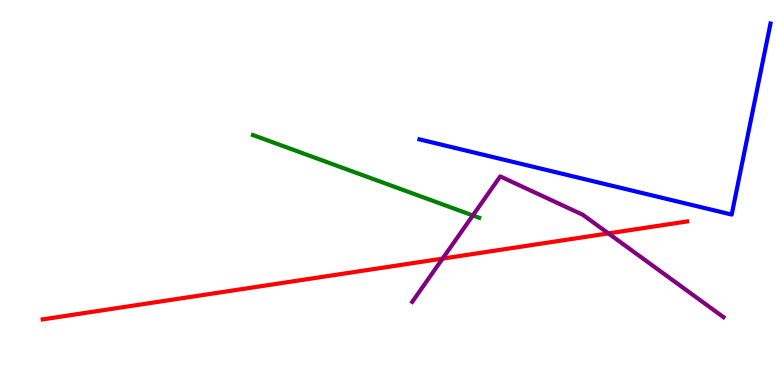[{'lines': ['blue', 'red'], 'intersections': []}, {'lines': ['green', 'red'], 'intersections': []}, {'lines': ['purple', 'red'], 'intersections': [{'x': 5.71, 'y': 3.28}, {'x': 7.85, 'y': 3.94}]}, {'lines': ['blue', 'green'], 'intersections': []}, {'lines': ['blue', 'purple'], 'intersections': []}, {'lines': ['green', 'purple'], 'intersections': [{'x': 6.1, 'y': 4.4}]}]